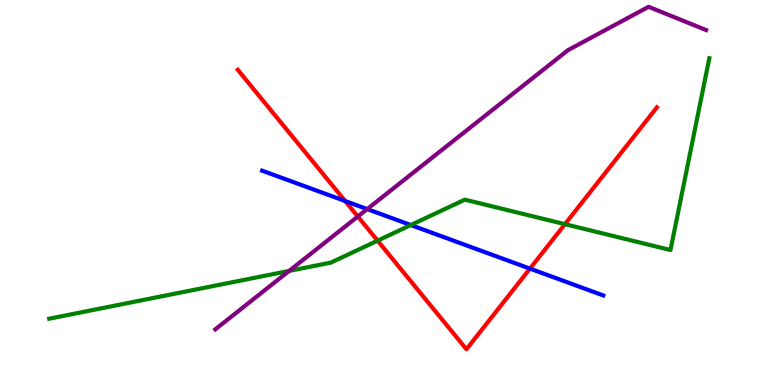[{'lines': ['blue', 'red'], 'intersections': [{'x': 4.45, 'y': 4.78}, {'x': 6.84, 'y': 3.02}]}, {'lines': ['green', 'red'], 'intersections': [{'x': 4.87, 'y': 3.75}, {'x': 7.29, 'y': 4.18}]}, {'lines': ['purple', 'red'], 'intersections': [{'x': 4.62, 'y': 4.38}]}, {'lines': ['blue', 'green'], 'intersections': [{'x': 5.3, 'y': 4.15}]}, {'lines': ['blue', 'purple'], 'intersections': [{'x': 4.74, 'y': 4.57}]}, {'lines': ['green', 'purple'], 'intersections': [{'x': 3.73, 'y': 2.96}]}]